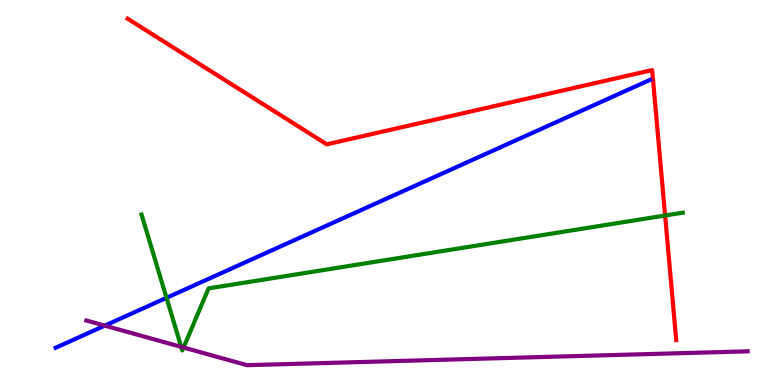[{'lines': ['blue', 'red'], 'intersections': []}, {'lines': ['green', 'red'], 'intersections': [{'x': 8.58, 'y': 4.4}]}, {'lines': ['purple', 'red'], 'intersections': []}, {'lines': ['blue', 'green'], 'intersections': [{'x': 2.15, 'y': 2.26}]}, {'lines': ['blue', 'purple'], 'intersections': [{'x': 1.35, 'y': 1.54}]}, {'lines': ['green', 'purple'], 'intersections': [{'x': 2.34, 'y': 0.99}, {'x': 2.37, 'y': 0.973}]}]